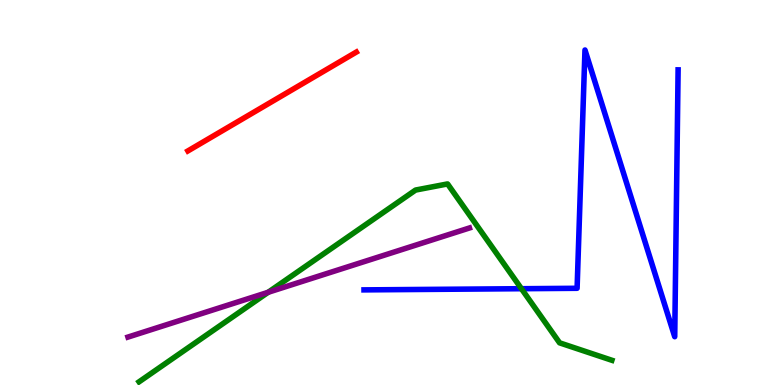[{'lines': ['blue', 'red'], 'intersections': []}, {'lines': ['green', 'red'], 'intersections': []}, {'lines': ['purple', 'red'], 'intersections': []}, {'lines': ['blue', 'green'], 'intersections': [{'x': 6.73, 'y': 2.5}]}, {'lines': ['blue', 'purple'], 'intersections': []}, {'lines': ['green', 'purple'], 'intersections': [{'x': 3.46, 'y': 2.41}]}]